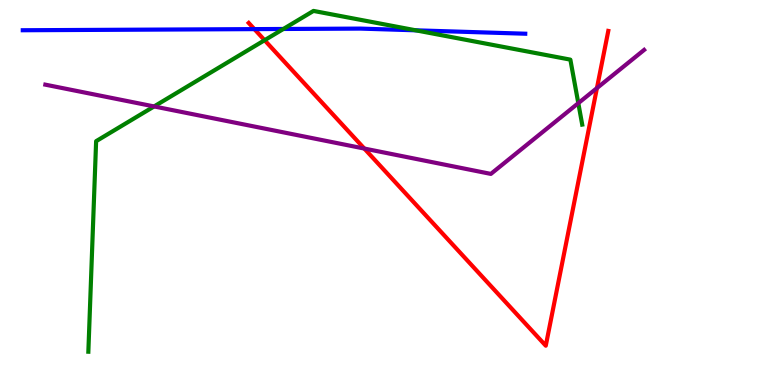[{'lines': ['blue', 'red'], 'intersections': [{'x': 3.28, 'y': 9.24}]}, {'lines': ['green', 'red'], 'intersections': [{'x': 3.41, 'y': 8.96}]}, {'lines': ['purple', 'red'], 'intersections': [{'x': 4.7, 'y': 6.14}, {'x': 7.7, 'y': 7.71}]}, {'lines': ['blue', 'green'], 'intersections': [{'x': 3.66, 'y': 9.25}, {'x': 5.36, 'y': 9.21}]}, {'lines': ['blue', 'purple'], 'intersections': []}, {'lines': ['green', 'purple'], 'intersections': [{'x': 1.99, 'y': 7.24}, {'x': 7.46, 'y': 7.32}]}]